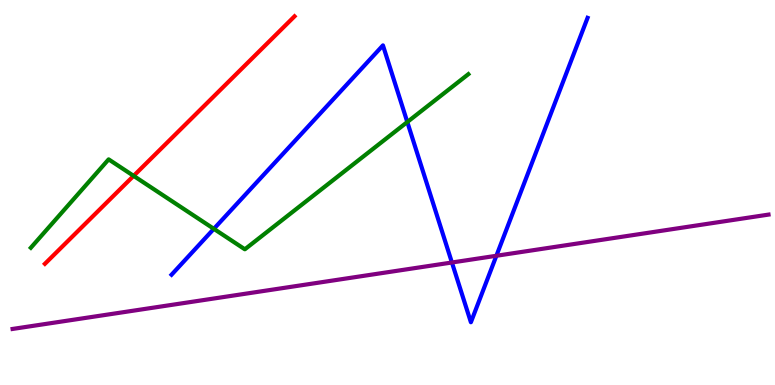[{'lines': ['blue', 'red'], 'intersections': []}, {'lines': ['green', 'red'], 'intersections': [{'x': 1.72, 'y': 5.43}]}, {'lines': ['purple', 'red'], 'intersections': []}, {'lines': ['blue', 'green'], 'intersections': [{'x': 2.76, 'y': 4.06}, {'x': 5.26, 'y': 6.83}]}, {'lines': ['blue', 'purple'], 'intersections': [{'x': 5.83, 'y': 3.18}, {'x': 6.4, 'y': 3.36}]}, {'lines': ['green', 'purple'], 'intersections': []}]